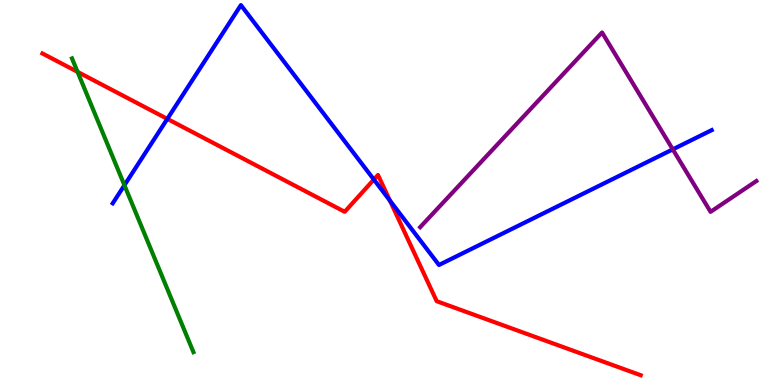[{'lines': ['blue', 'red'], 'intersections': [{'x': 2.16, 'y': 6.91}, {'x': 4.82, 'y': 5.34}, {'x': 5.03, 'y': 4.79}]}, {'lines': ['green', 'red'], 'intersections': [{'x': 1.0, 'y': 8.13}]}, {'lines': ['purple', 'red'], 'intersections': []}, {'lines': ['blue', 'green'], 'intersections': [{'x': 1.61, 'y': 5.19}]}, {'lines': ['blue', 'purple'], 'intersections': [{'x': 8.68, 'y': 6.12}]}, {'lines': ['green', 'purple'], 'intersections': []}]